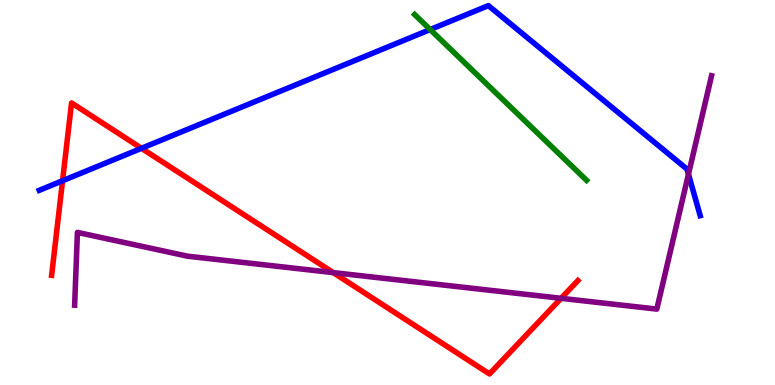[{'lines': ['blue', 'red'], 'intersections': [{'x': 0.807, 'y': 5.31}, {'x': 1.83, 'y': 6.15}]}, {'lines': ['green', 'red'], 'intersections': []}, {'lines': ['purple', 'red'], 'intersections': [{'x': 4.3, 'y': 2.92}, {'x': 7.24, 'y': 2.25}]}, {'lines': ['blue', 'green'], 'intersections': [{'x': 5.55, 'y': 9.23}]}, {'lines': ['blue', 'purple'], 'intersections': [{'x': 8.88, 'y': 5.48}]}, {'lines': ['green', 'purple'], 'intersections': []}]